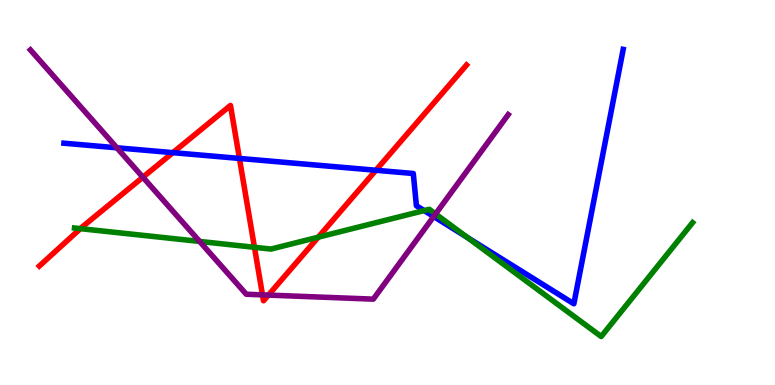[{'lines': ['blue', 'red'], 'intersections': [{'x': 2.23, 'y': 6.03}, {'x': 3.09, 'y': 5.89}, {'x': 4.85, 'y': 5.58}]}, {'lines': ['green', 'red'], 'intersections': [{'x': 1.04, 'y': 4.06}, {'x': 3.28, 'y': 3.58}, {'x': 4.11, 'y': 3.84}]}, {'lines': ['purple', 'red'], 'intersections': [{'x': 1.84, 'y': 5.4}, {'x': 3.39, 'y': 2.34}, {'x': 3.46, 'y': 2.34}]}, {'lines': ['blue', 'green'], 'intersections': [{'x': 5.47, 'y': 4.53}, {'x': 6.03, 'y': 3.83}]}, {'lines': ['blue', 'purple'], 'intersections': [{'x': 1.51, 'y': 6.16}, {'x': 5.6, 'y': 4.38}]}, {'lines': ['green', 'purple'], 'intersections': [{'x': 2.58, 'y': 3.73}, {'x': 5.62, 'y': 4.44}]}]